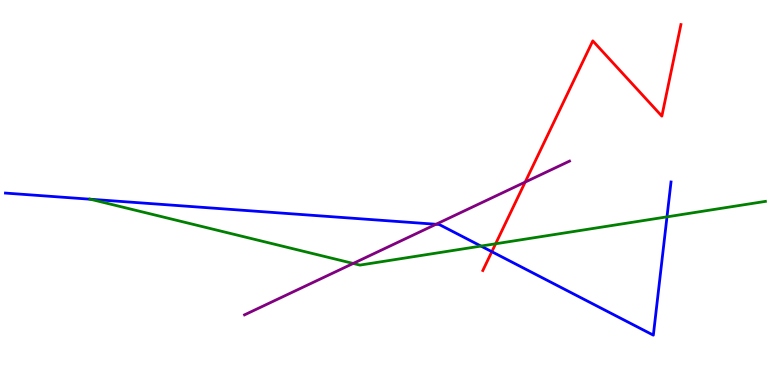[{'lines': ['blue', 'red'], 'intersections': [{'x': 6.35, 'y': 3.46}]}, {'lines': ['green', 'red'], 'intersections': [{'x': 6.4, 'y': 3.67}]}, {'lines': ['purple', 'red'], 'intersections': [{'x': 6.78, 'y': 5.27}]}, {'lines': ['blue', 'green'], 'intersections': [{'x': 1.17, 'y': 4.83}, {'x': 6.21, 'y': 3.61}, {'x': 8.61, 'y': 4.37}]}, {'lines': ['blue', 'purple'], 'intersections': [{'x': 5.63, 'y': 4.17}]}, {'lines': ['green', 'purple'], 'intersections': [{'x': 4.56, 'y': 3.16}]}]